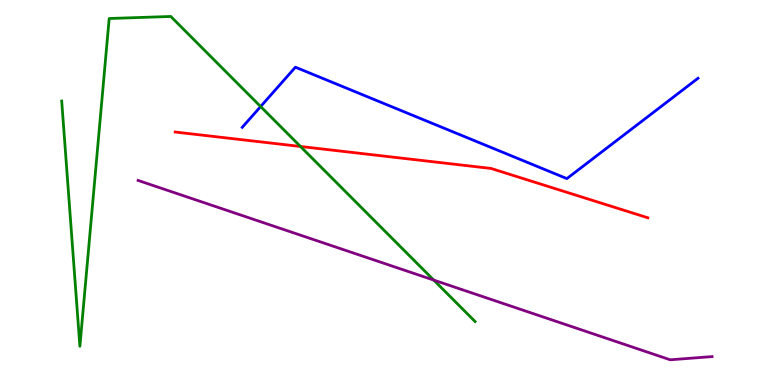[{'lines': ['blue', 'red'], 'intersections': []}, {'lines': ['green', 'red'], 'intersections': [{'x': 3.88, 'y': 6.2}]}, {'lines': ['purple', 'red'], 'intersections': []}, {'lines': ['blue', 'green'], 'intersections': [{'x': 3.36, 'y': 7.23}]}, {'lines': ['blue', 'purple'], 'intersections': []}, {'lines': ['green', 'purple'], 'intersections': [{'x': 5.6, 'y': 2.73}]}]